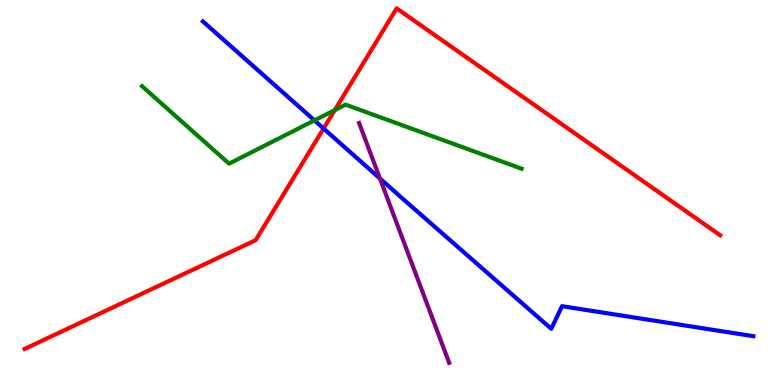[{'lines': ['blue', 'red'], 'intersections': [{'x': 4.18, 'y': 6.66}]}, {'lines': ['green', 'red'], 'intersections': [{'x': 4.32, 'y': 7.14}]}, {'lines': ['purple', 'red'], 'intersections': []}, {'lines': ['blue', 'green'], 'intersections': [{'x': 4.06, 'y': 6.87}]}, {'lines': ['blue', 'purple'], 'intersections': [{'x': 4.9, 'y': 5.36}]}, {'lines': ['green', 'purple'], 'intersections': []}]